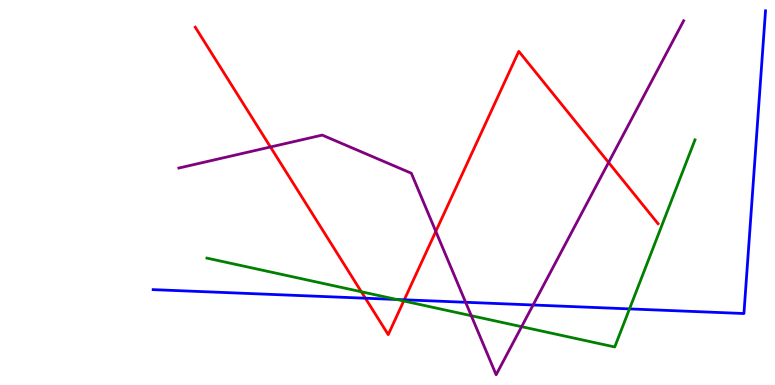[{'lines': ['blue', 'red'], 'intersections': [{'x': 4.71, 'y': 2.25}, {'x': 5.22, 'y': 2.21}]}, {'lines': ['green', 'red'], 'intersections': [{'x': 4.66, 'y': 2.42}, {'x': 5.21, 'y': 2.18}]}, {'lines': ['purple', 'red'], 'intersections': [{'x': 3.49, 'y': 6.18}, {'x': 5.62, 'y': 3.99}, {'x': 7.85, 'y': 5.78}]}, {'lines': ['blue', 'green'], 'intersections': [{'x': 5.12, 'y': 2.22}, {'x': 8.12, 'y': 1.98}]}, {'lines': ['blue', 'purple'], 'intersections': [{'x': 6.01, 'y': 2.15}, {'x': 6.88, 'y': 2.08}]}, {'lines': ['green', 'purple'], 'intersections': [{'x': 6.08, 'y': 1.8}, {'x': 6.73, 'y': 1.51}]}]